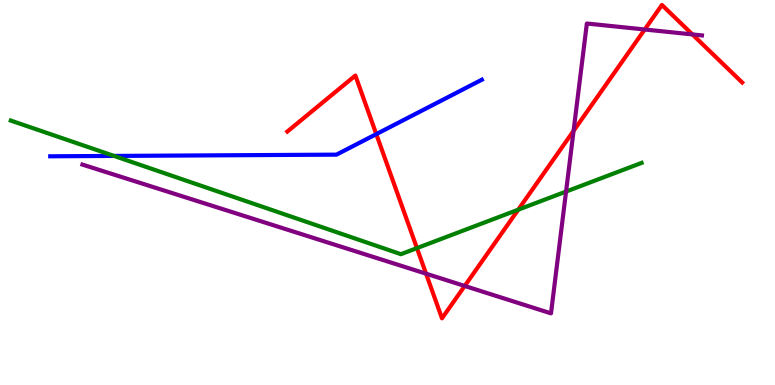[{'lines': ['blue', 'red'], 'intersections': [{'x': 4.86, 'y': 6.52}]}, {'lines': ['green', 'red'], 'intersections': [{'x': 5.38, 'y': 3.56}, {'x': 6.69, 'y': 4.55}]}, {'lines': ['purple', 'red'], 'intersections': [{'x': 5.5, 'y': 2.89}, {'x': 6.0, 'y': 2.57}, {'x': 7.4, 'y': 6.6}, {'x': 8.32, 'y': 9.23}, {'x': 8.93, 'y': 9.11}]}, {'lines': ['blue', 'green'], 'intersections': [{'x': 1.47, 'y': 5.95}]}, {'lines': ['blue', 'purple'], 'intersections': []}, {'lines': ['green', 'purple'], 'intersections': [{'x': 7.3, 'y': 5.02}]}]